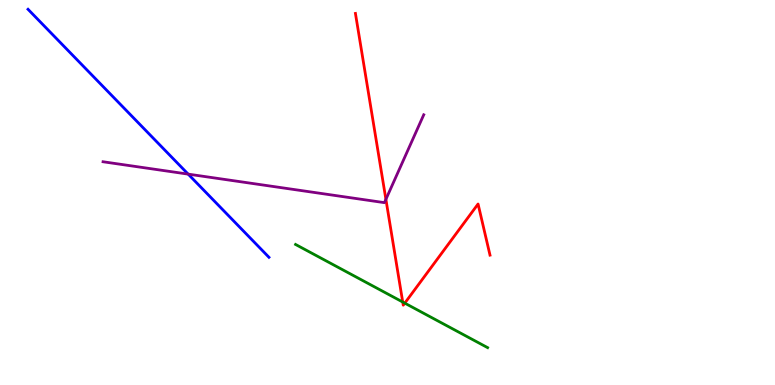[{'lines': ['blue', 'red'], 'intersections': []}, {'lines': ['green', 'red'], 'intersections': [{'x': 5.2, 'y': 2.15}, {'x': 5.22, 'y': 2.13}]}, {'lines': ['purple', 'red'], 'intersections': [{'x': 4.98, 'y': 4.82}]}, {'lines': ['blue', 'green'], 'intersections': []}, {'lines': ['blue', 'purple'], 'intersections': [{'x': 2.43, 'y': 5.48}]}, {'lines': ['green', 'purple'], 'intersections': []}]